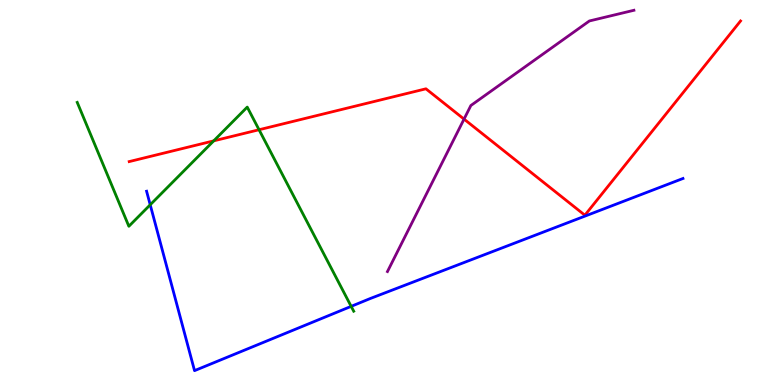[{'lines': ['blue', 'red'], 'intersections': []}, {'lines': ['green', 'red'], 'intersections': [{'x': 2.76, 'y': 6.34}, {'x': 3.34, 'y': 6.63}]}, {'lines': ['purple', 'red'], 'intersections': [{'x': 5.99, 'y': 6.91}]}, {'lines': ['blue', 'green'], 'intersections': [{'x': 1.94, 'y': 4.68}, {'x': 4.53, 'y': 2.04}]}, {'lines': ['blue', 'purple'], 'intersections': []}, {'lines': ['green', 'purple'], 'intersections': []}]